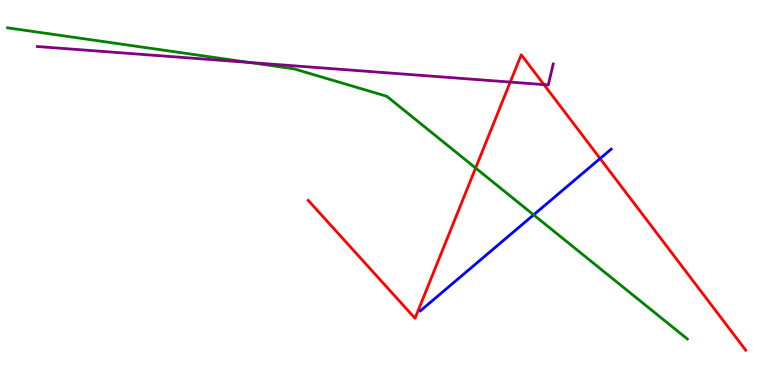[{'lines': ['blue', 'red'], 'intersections': [{'x': 7.74, 'y': 5.88}]}, {'lines': ['green', 'red'], 'intersections': [{'x': 6.14, 'y': 5.64}]}, {'lines': ['purple', 'red'], 'intersections': [{'x': 6.58, 'y': 7.87}, {'x': 7.02, 'y': 7.8}]}, {'lines': ['blue', 'green'], 'intersections': [{'x': 6.89, 'y': 4.42}]}, {'lines': ['blue', 'purple'], 'intersections': []}, {'lines': ['green', 'purple'], 'intersections': [{'x': 3.22, 'y': 8.38}]}]